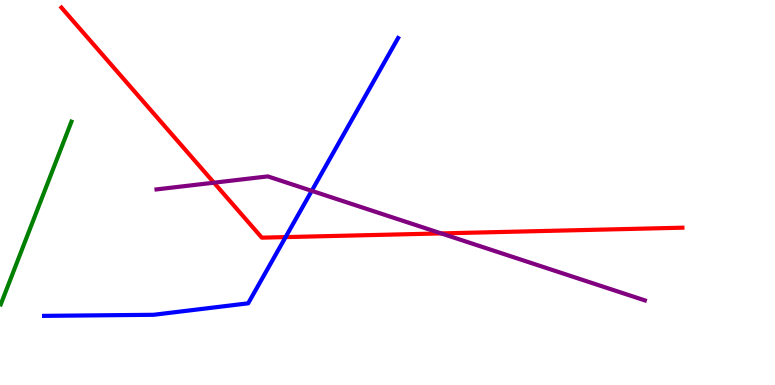[{'lines': ['blue', 'red'], 'intersections': [{'x': 3.69, 'y': 3.84}]}, {'lines': ['green', 'red'], 'intersections': []}, {'lines': ['purple', 'red'], 'intersections': [{'x': 2.76, 'y': 5.25}, {'x': 5.69, 'y': 3.94}]}, {'lines': ['blue', 'green'], 'intersections': []}, {'lines': ['blue', 'purple'], 'intersections': [{'x': 4.02, 'y': 5.04}]}, {'lines': ['green', 'purple'], 'intersections': []}]